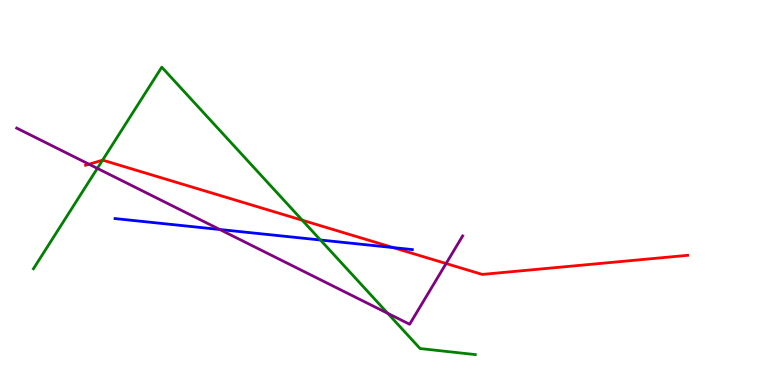[{'lines': ['blue', 'red'], 'intersections': [{'x': 5.07, 'y': 3.57}]}, {'lines': ['green', 'red'], 'intersections': [{'x': 1.32, 'y': 5.84}, {'x': 3.9, 'y': 4.28}]}, {'lines': ['purple', 'red'], 'intersections': [{'x': 1.15, 'y': 5.73}, {'x': 5.76, 'y': 3.16}]}, {'lines': ['blue', 'green'], 'intersections': [{'x': 4.13, 'y': 3.77}]}, {'lines': ['blue', 'purple'], 'intersections': [{'x': 2.84, 'y': 4.04}]}, {'lines': ['green', 'purple'], 'intersections': [{'x': 1.26, 'y': 5.63}, {'x': 5.0, 'y': 1.86}]}]